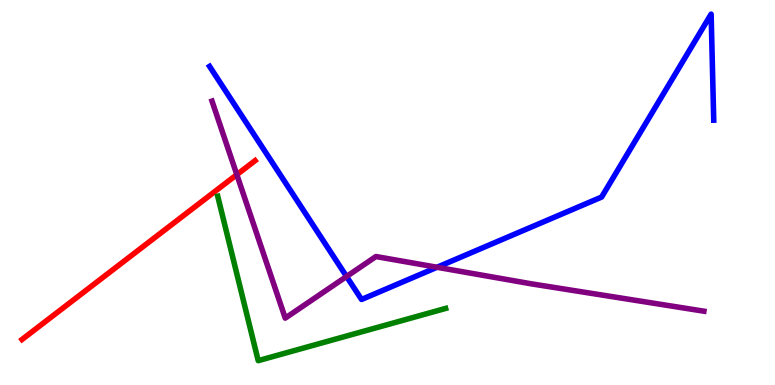[{'lines': ['blue', 'red'], 'intersections': []}, {'lines': ['green', 'red'], 'intersections': []}, {'lines': ['purple', 'red'], 'intersections': [{'x': 3.06, 'y': 5.46}]}, {'lines': ['blue', 'green'], 'intersections': []}, {'lines': ['blue', 'purple'], 'intersections': [{'x': 4.47, 'y': 2.82}, {'x': 5.64, 'y': 3.06}]}, {'lines': ['green', 'purple'], 'intersections': []}]